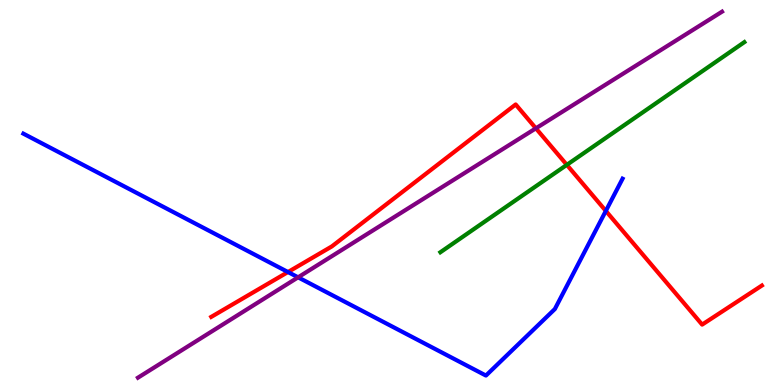[{'lines': ['blue', 'red'], 'intersections': [{'x': 3.72, 'y': 2.93}, {'x': 7.82, 'y': 4.52}]}, {'lines': ['green', 'red'], 'intersections': [{'x': 7.31, 'y': 5.72}]}, {'lines': ['purple', 'red'], 'intersections': [{'x': 6.91, 'y': 6.67}]}, {'lines': ['blue', 'green'], 'intersections': []}, {'lines': ['blue', 'purple'], 'intersections': [{'x': 3.85, 'y': 2.8}]}, {'lines': ['green', 'purple'], 'intersections': []}]